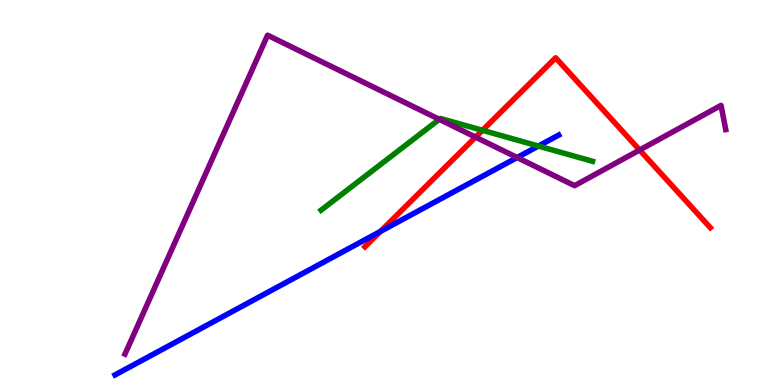[{'lines': ['blue', 'red'], 'intersections': [{'x': 4.91, 'y': 3.99}]}, {'lines': ['green', 'red'], 'intersections': [{'x': 6.23, 'y': 6.62}]}, {'lines': ['purple', 'red'], 'intersections': [{'x': 6.14, 'y': 6.44}, {'x': 8.25, 'y': 6.1}]}, {'lines': ['blue', 'green'], 'intersections': [{'x': 6.95, 'y': 6.21}]}, {'lines': ['blue', 'purple'], 'intersections': [{'x': 6.67, 'y': 5.91}]}, {'lines': ['green', 'purple'], 'intersections': [{'x': 5.67, 'y': 6.9}]}]